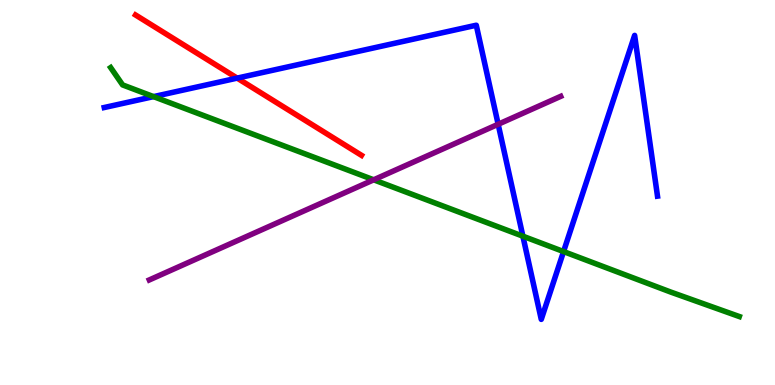[{'lines': ['blue', 'red'], 'intersections': [{'x': 3.06, 'y': 7.97}]}, {'lines': ['green', 'red'], 'intersections': []}, {'lines': ['purple', 'red'], 'intersections': []}, {'lines': ['blue', 'green'], 'intersections': [{'x': 1.98, 'y': 7.49}, {'x': 6.75, 'y': 3.87}, {'x': 7.27, 'y': 3.47}]}, {'lines': ['blue', 'purple'], 'intersections': [{'x': 6.43, 'y': 6.77}]}, {'lines': ['green', 'purple'], 'intersections': [{'x': 4.82, 'y': 5.33}]}]